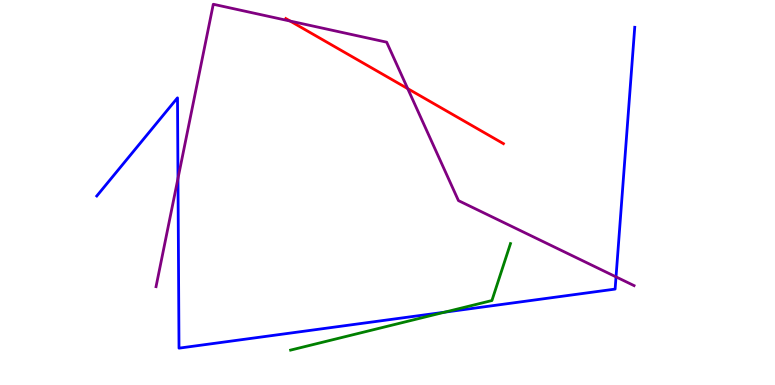[{'lines': ['blue', 'red'], 'intersections': []}, {'lines': ['green', 'red'], 'intersections': []}, {'lines': ['purple', 'red'], 'intersections': [{'x': 3.74, 'y': 9.45}, {'x': 5.26, 'y': 7.7}]}, {'lines': ['blue', 'green'], 'intersections': [{'x': 5.74, 'y': 1.89}]}, {'lines': ['blue', 'purple'], 'intersections': [{'x': 2.3, 'y': 5.37}, {'x': 7.95, 'y': 2.81}]}, {'lines': ['green', 'purple'], 'intersections': []}]